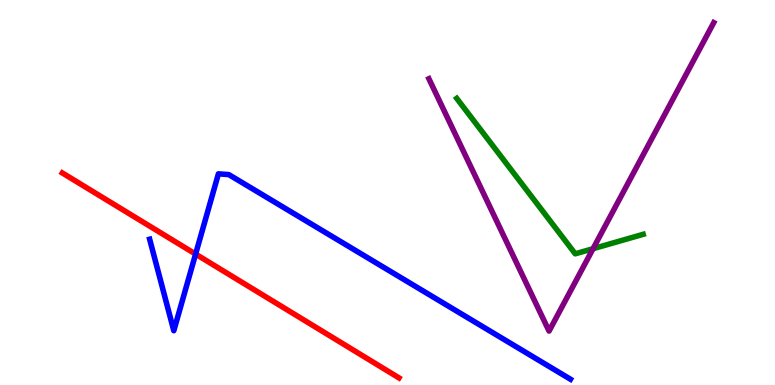[{'lines': ['blue', 'red'], 'intersections': [{'x': 2.52, 'y': 3.4}]}, {'lines': ['green', 'red'], 'intersections': []}, {'lines': ['purple', 'red'], 'intersections': []}, {'lines': ['blue', 'green'], 'intersections': []}, {'lines': ['blue', 'purple'], 'intersections': []}, {'lines': ['green', 'purple'], 'intersections': [{'x': 7.65, 'y': 3.54}]}]